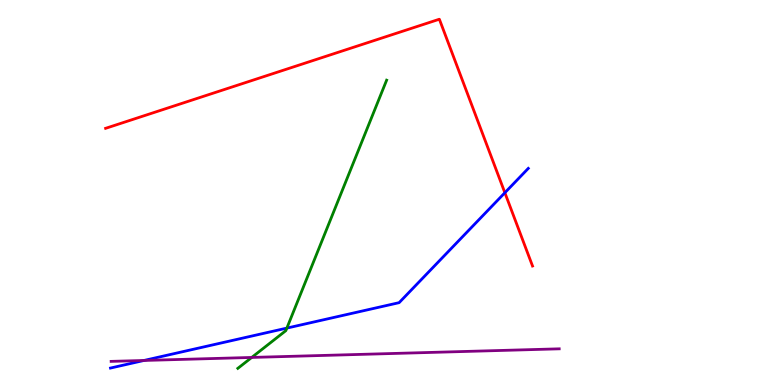[{'lines': ['blue', 'red'], 'intersections': [{'x': 6.51, 'y': 4.99}]}, {'lines': ['green', 'red'], 'intersections': []}, {'lines': ['purple', 'red'], 'intersections': []}, {'lines': ['blue', 'green'], 'intersections': [{'x': 3.7, 'y': 1.48}]}, {'lines': ['blue', 'purple'], 'intersections': [{'x': 1.86, 'y': 0.637}]}, {'lines': ['green', 'purple'], 'intersections': [{'x': 3.25, 'y': 0.716}]}]